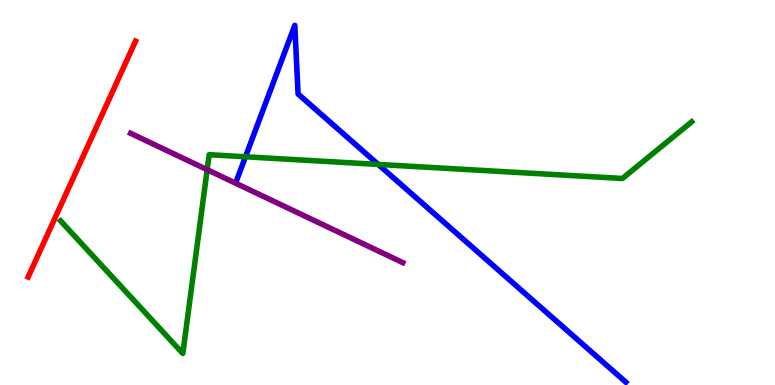[{'lines': ['blue', 'red'], 'intersections': []}, {'lines': ['green', 'red'], 'intersections': []}, {'lines': ['purple', 'red'], 'intersections': []}, {'lines': ['blue', 'green'], 'intersections': [{'x': 3.17, 'y': 5.93}, {'x': 4.88, 'y': 5.73}]}, {'lines': ['blue', 'purple'], 'intersections': []}, {'lines': ['green', 'purple'], 'intersections': [{'x': 2.67, 'y': 5.59}]}]